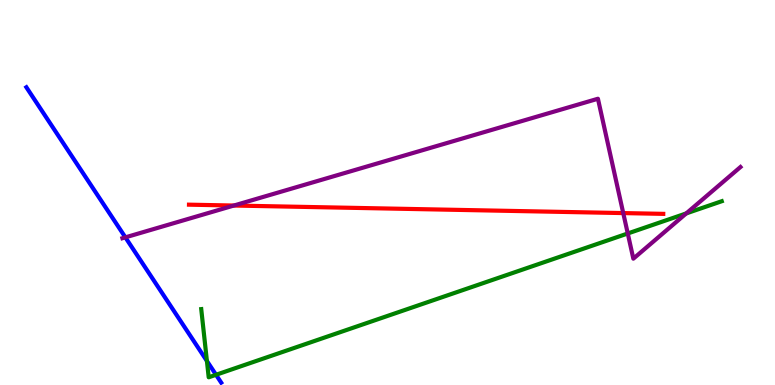[{'lines': ['blue', 'red'], 'intersections': []}, {'lines': ['green', 'red'], 'intersections': []}, {'lines': ['purple', 'red'], 'intersections': [{'x': 3.02, 'y': 4.66}, {'x': 8.04, 'y': 4.47}]}, {'lines': ['blue', 'green'], 'intersections': [{'x': 2.67, 'y': 0.624}, {'x': 2.79, 'y': 0.265}]}, {'lines': ['blue', 'purple'], 'intersections': [{'x': 1.62, 'y': 3.83}]}, {'lines': ['green', 'purple'], 'intersections': [{'x': 8.1, 'y': 3.94}, {'x': 8.85, 'y': 4.46}]}]